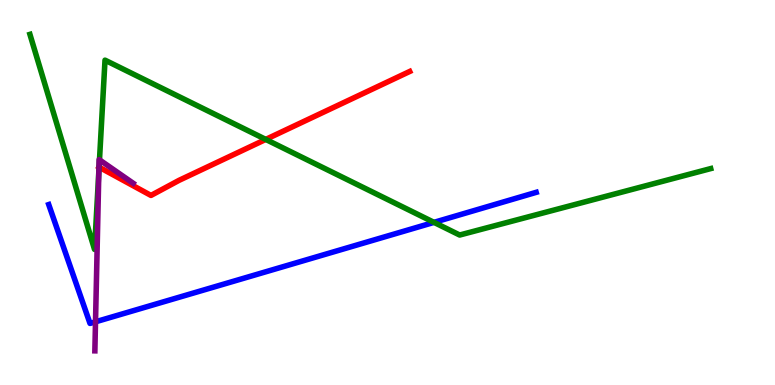[{'lines': ['blue', 'red'], 'intersections': []}, {'lines': ['green', 'red'], 'intersections': [{'x': 1.28, 'y': 5.66}, {'x': 3.43, 'y': 6.38}]}, {'lines': ['purple', 'red'], 'intersections': []}, {'lines': ['blue', 'green'], 'intersections': [{'x': 5.6, 'y': 4.22}]}, {'lines': ['blue', 'purple'], 'intersections': [{'x': 1.23, 'y': 1.64}]}, {'lines': ['green', 'purple'], 'intersections': [{'x': 1.28, 'y': 5.55}, {'x': 1.28, 'y': 5.85}]}]